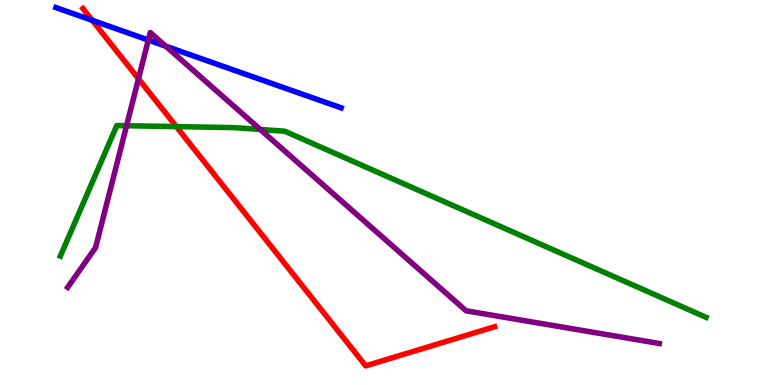[{'lines': ['blue', 'red'], 'intersections': [{'x': 1.19, 'y': 9.47}]}, {'lines': ['green', 'red'], 'intersections': [{'x': 2.28, 'y': 6.71}]}, {'lines': ['purple', 'red'], 'intersections': [{'x': 1.79, 'y': 7.95}]}, {'lines': ['blue', 'green'], 'intersections': []}, {'lines': ['blue', 'purple'], 'intersections': [{'x': 1.91, 'y': 8.96}, {'x': 2.14, 'y': 8.8}]}, {'lines': ['green', 'purple'], 'intersections': [{'x': 1.63, 'y': 6.73}, {'x': 3.36, 'y': 6.64}]}]